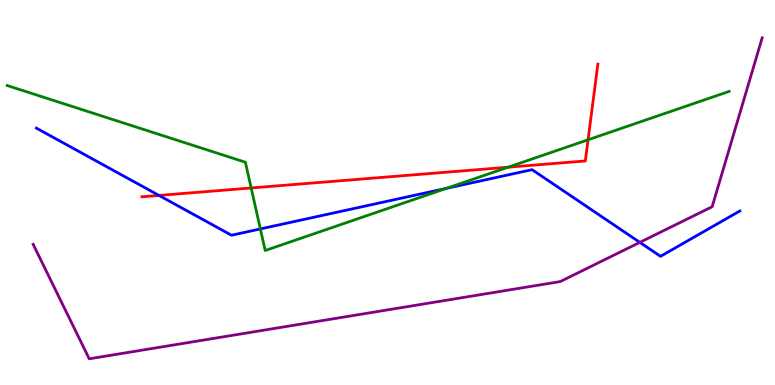[{'lines': ['blue', 'red'], 'intersections': [{'x': 2.05, 'y': 4.92}]}, {'lines': ['green', 'red'], 'intersections': [{'x': 3.24, 'y': 5.12}, {'x': 6.56, 'y': 5.66}, {'x': 7.59, 'y': 6.37}]}, {'lines': ['purple', 'red'], 'intersections': []}, {'lines': ['blue', 'green'], 'intersections': [{'x': 3.36, 'y': 4.05}, {'x': 5.76, 'y': 5.11}]}, {'lines': ['blue', 'purple'], 'intersections': [{'x': 8.26, 'y': 3.7}]}, {'lines': ['green', 'purple'], 'intersections': []}]